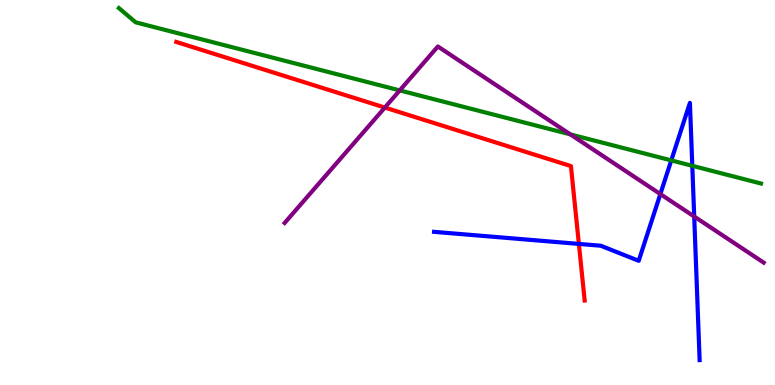[{'lines': ['blue', 'red'], 'intersections': [{'x': 7.47, 'y': 3.66}]}, {'lines': ['green', 'red'], 'intersections': []}, {'lines': ['purple', 'red'], 'intersections': [{'x': 4.97, 'y': 7.21}]}, {'lines': ['blue', 'green'], 'intersections': [{'x': 8.66, 'y': 5.83}, {'x': 8.93, 'y': 5.69}]}, {'lines': ['blue', 'purple'], 'intersections': [{'x': 8.52, 'y': 4.96}, {'x': 8.96, 'y': 4.38}]}, {'lines': ['green', 'purple'], 'intersections': [{'x': 5.16, 'y': 7.65}, {'x': 7.36, 'y': 6.51}]}]